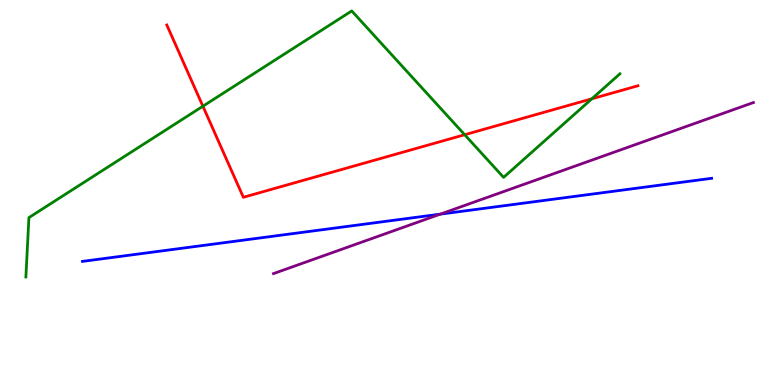[{'lines': ['blue', 'red'], 'intersections': []}, {'lines': ['green', 'red'], 'intersections': [{'x': 2.62, 'y': 7.24}, {'x': 6.0, 'y': 6.5}, {'x': 7.64, 'y': 7.43}]}, {'lines': ['purple', 'red'], 'intersections': []}, {'lines': ['blue', 'green'], 'intersections': []}, {'lines': ['blue', 'purple'], 'intersections': [{'x': 5.68, 'y': 4.44}]}, {'lines': ['green', 'purple'], 'intersections': []}]